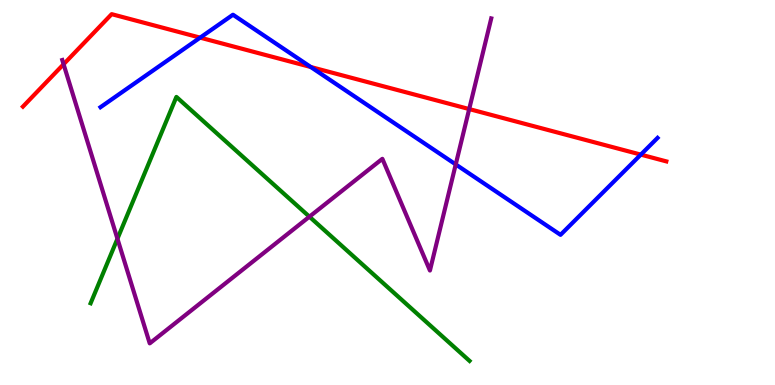[{'lines': ['blue', 'red'], 'intersections': [{'x': 2.58, 'y': 9.02}, {'x': 4.01, 'y': 8.26}, {'x': 8.27, 'y': 5.98}]}, {'lines': ['green', 'red'], 'intersections': []}, {'lines': ['purple', 'red'], 'intersections': [{'x': 0.82, 'y': 8.33}, {'x': 6.05, 'y': 7.17}]}, {'lines': ['blue', 'green'], 'intersections': []}, {'lines': ['blue', 'purple'], 'intersections': [{'x': 5.88, 'y': 5.73}]}, {'lines': ['green', 'purple'], 'intersections': [{'x': 1.52, 'y': 3.8}, {'x': 3.99, 'y': 4.37}]}]